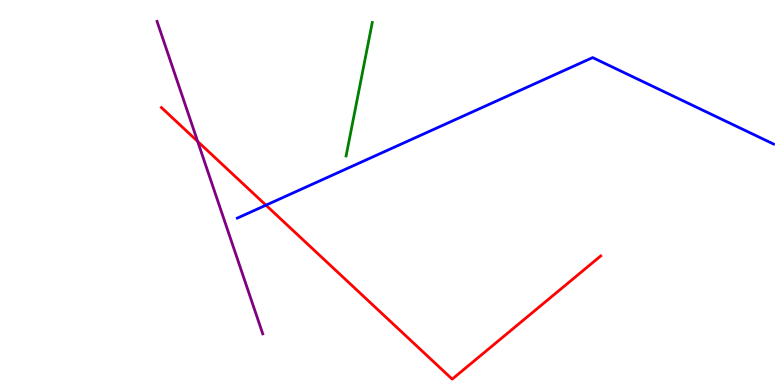[{'lines': ['blue', 'red'], 'intersections': [{'x': 3.43, 'y': 4.67}]}, {'lines': ['green', 'red'], 'intersections': []}, {'lines': ['purple', 'red'], 'intersections': [{'x': 2.55, 'y': 6.33}]}, {'lines': ['blue', 'green'], 'intersections': []}, {'lines': ['blue', 'purple'], 'intersections': []}, {'lines': ['green', 'purple'], 'intersections': []}]